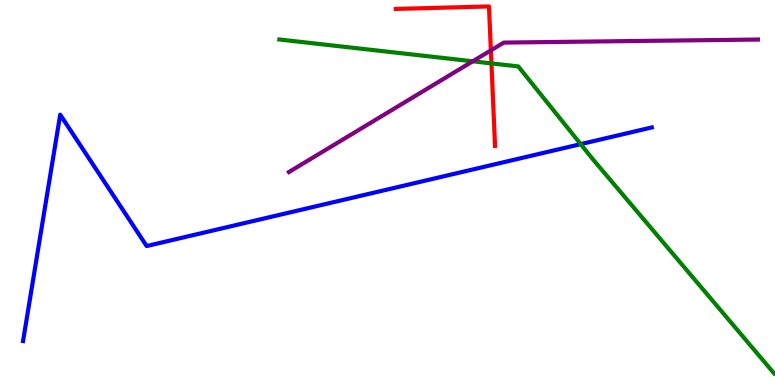[{'lines': ['blue', 'red'], 'intersections': []}, {'lines': ['green', 'red'], 'intersections': [{'x': 6.34, 'y': 8.35}]}, {'lines': ['purple', 'red'], 'intersections': [{'x': 6.33, 'y': 8.69}]}, {'lines': ['blue', 'green'], 'intersections': [{'x': 7.49, 'y': 6.26}]}, {'lines': ['blue', 'purple'], 'intersections': []}, {'lines': ['green', 'purple'], 'intersections': [{'x': 6.1, 'y': 8.41}]}]